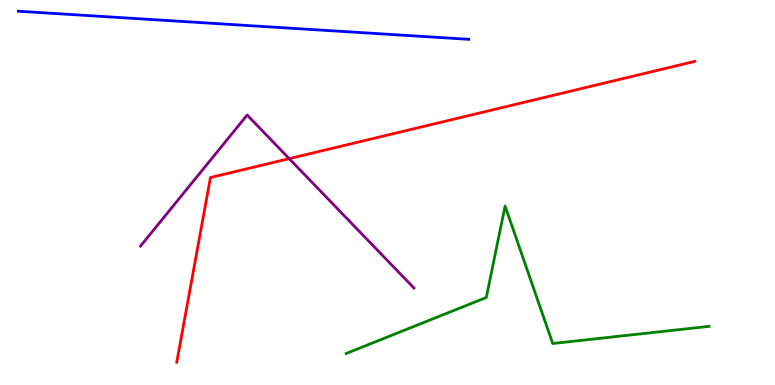[{'lines': ['blue', 'red'], 'intersections': []}, {'lines': ['green', 'red'], 'intersections': []}, {'lines': ['purple', 'red'], 'intersections': [{'x': 3.73, 'y': 5.88}]}, {'lines': ['blue', 'green'], 'intersections': []}, {'lines': ['blue', 'purple'], 'intersections': []}, {'lines': ['green', 'purple'], 'intersections': []}]